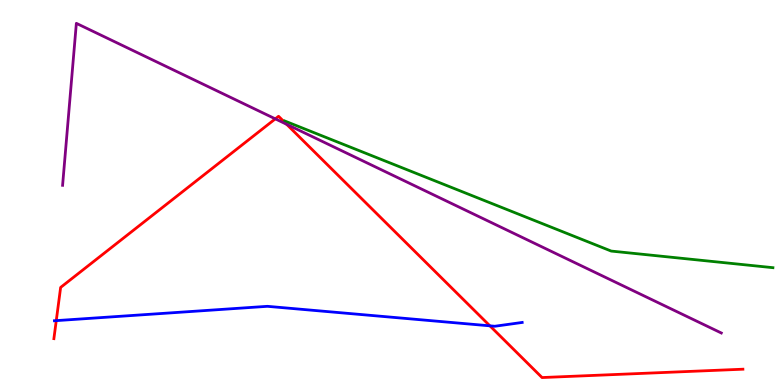[{'lines': ['blue', 'red'], 'intersections': [{'x': 0.726, 'y': 1.67}, {'x': 6.32, 'y': 1.54}]}, {'lines': ['green', 'red'], 'intersections': []}, {'lines': ['purple', 'red'], 'intersections': [{'x': 3.55, 'y': 6.91}, {'x': 3.7, 'y': 6.77}]}, {'lines': ['blue', 'green'], 'intersections': []}, {'lines': ['blue', 'purple'], 'intersections': []}, {'lines': ['green', 'purple'], 'intersections': []}]